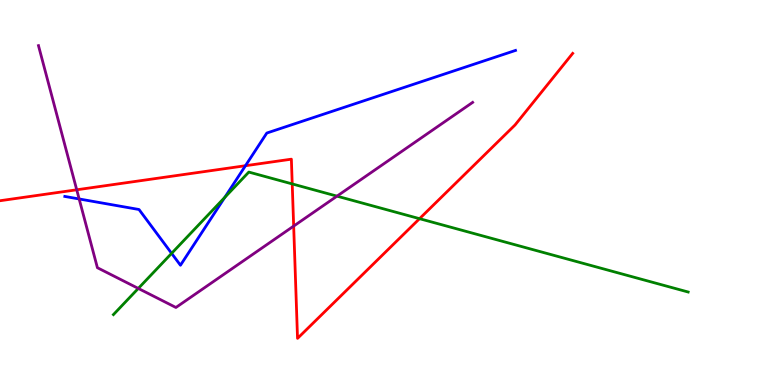[{'lines': ['blue', 'red'], 'intersections': [{'x': 3.17, 'y': 5.7}]}, {'lines': ['green', 'red'], 'intersections': [{'x': 3.77, 'y': 5.22}, {'x': 5.41, 'y': 4.32}]}, {'lines': ['purple', 'red'], 'intersections': [{'x': 0.99, 'y': 5.07}, {'x': 3.79, 'y': 4.13}]}, {'lines': ['blue', 'green'], 'intersections': [{'x': 2.21, 'y': 3.42}, {'x': 2.9, 'y': 4.87}]}, {'lines': ['blue', 'purple'], 'intersections': [{'x': 1.02, 'y': 4.83}]}, {'lines': ['green', 'purple'], 'intersections': [{'x': 1.78, 'y': 2.51}, {'x': 4.35, 'y': 4.91}]}]